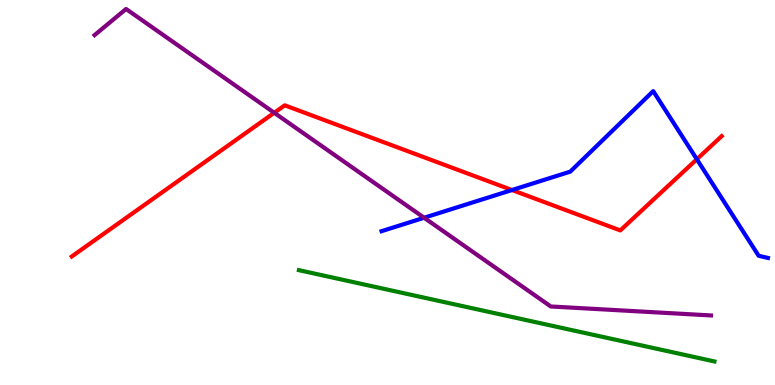[{'lines': ['blue', 'red'], 'intersections': [{'x': 6.61, 'y': 5.06}, {'x': 8.99, 'y': 5.86}]}, {'lines': ['green', 'red'], 'intersections': []}, {'lines': ['purple', 'red'], 'intersections': [{'x': 3.54, 'y': 7.07}]}, {'lines': ['blue', 'green'], 'intersections': []}, {'lines': ['blue', 'purple'], 'intersections': [{'x': 5.47, 'y': 4.34}]}, {'lines': ['green', 'purple'], 'intersections': []}]